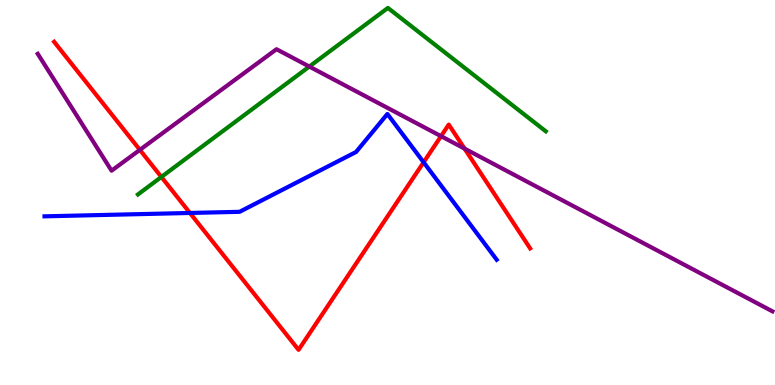[{'lines': ['blue', 'red'], 'intersections': [{'x': 2.45, 'y': 4.47}, {'x': 5.47, 'y': 5.78}]}, {'lines': ['green', 'red'], 'intersections': [{'x': 2.08, 'y': 5.4}]}, {'lines': ['purple', 'red'], 'intersections': [{'x': 1.8, 'y': 6.11}, {'x': 5.69, 'y': 6.46}, {'x': 5.99, 'y': 6.14}]}, {'lines': ['blue', 'green'], 'intersections': []}, {'lines': ['blue', 'purple'], 'intersections': []}, {'lines': ['green', 'purple'], 'intersections': [{'x': 3.99, 'y': 8.27}]}]